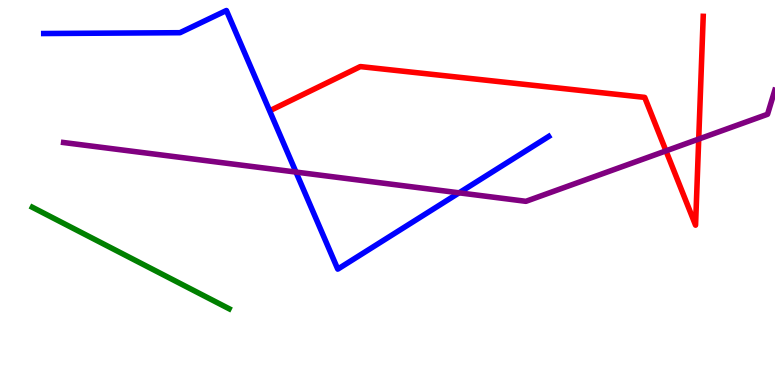[{'lines': ['blue', 'red'], 'intersections': []}, {'lines': ['green', 'red'], 'intersections': []}, {'lines': ['purple', 'red'], 'intersections': [{'x': 8.59, 'y': 6.08}, {'x': 9.02, 'y': 6.39}]}, {'lines': ['blue', 'green'], 'intersections': []}, {'lines': ['blue', 'purple'], 'intersections': [{'x': 3.82, 'y': 5.53}, {'x': 5.92, 'y': 4.99}]}, {'lines': ['green', 'purple'], 'intersections': []}]